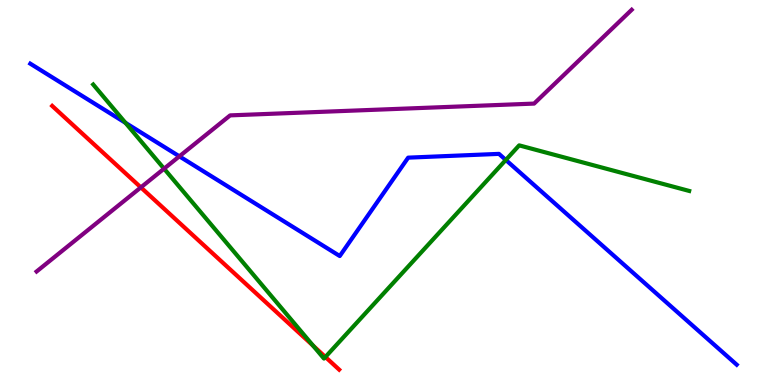[{'lines': ['blue', 'red'], 'intersections': []}, {'lines': ['green', 'red'], 'intersections': [{'x': 4.04, 'y': 1.02}, {'x': 4.2, 'y': 0.728}]}, {'lines': ['purple', 'red'], 'intersections': [{'x': 1.82, 'y': 5.13}]}, {'lines': ['blue', 'green'], 'intersections': [{'x': 1.62, 'y': 6.81}, {'x': 6.53, 'y': 5.85}]}, {'lines': ['blue', 'purple'], 'intersections': [{'x': 2.31, 'y': 5.94}]}, {'lines': ['green', 'purple'], 'intersections': [{'x': 2.12, 'y': 5.62}]}]